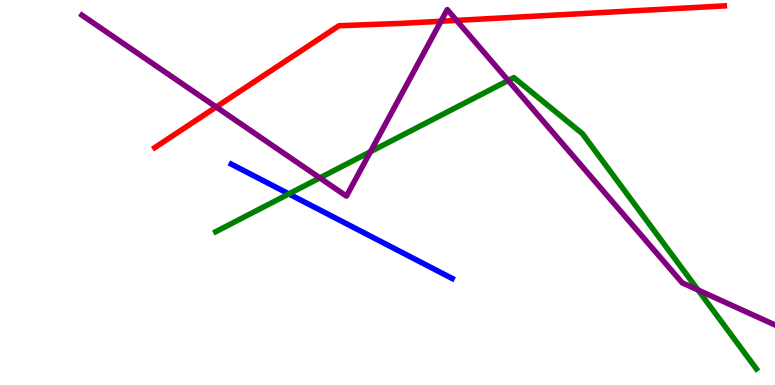[{'lines': ['blue', 'red'], 'intersections': []}, {'lines': ['green', 'red'], 'intersections': []}, {'lines': ['purple', 'red'], 'intersections': [{'x': 2.79, 'y': 7.22}, {'x': 5.69, 'y': 9.45}, {'x': 5.89, 'y': 9.47}]}, {'lines': ['blue', 'green'], 'intersections': [{'x': 3.73, 'y': 4.96}]}, {'lines': ['blue', 'purple'], 'intersections': []}, {'lines': ['green', 'purple'], 'intersections': [{'x': 4.13, 'y': 5.38}, {'x': 4.78, 'y': 6.06}, {'x': 6.56, 'y': 7.91}, {'x': 9.01, 'y': 2.47}]}]